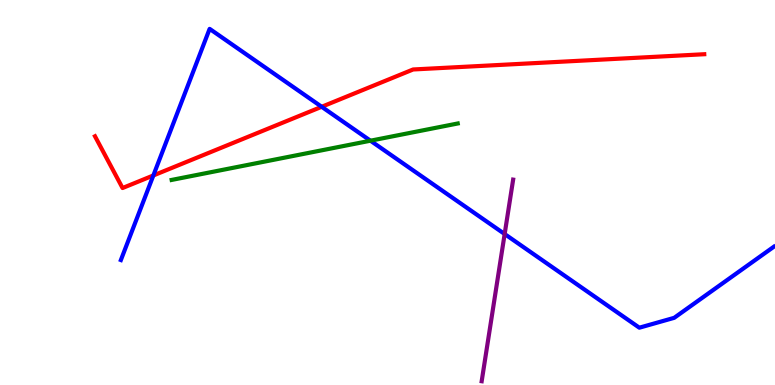[{'lines': ['blue', 'red'], 'intersections': [{'x': 1.98, 'y': 5.44}, {'x': 4.15, 'y': 7.23}]}, {'lines': ['green', 'red'], 'intersections': []}, {'lines': ['purple', 'red'], 'intersections': []}, {'lines': ['blue', 'green'], 'intersections': [{'x': 4.78, 'y': 6.35}]}, {'lines': ['blue', 'purple'], 'intersections': [{'x': 6.51, 'y': 3.92}]}, {'lines': ['green', 'purple'], 'intersections': []}]